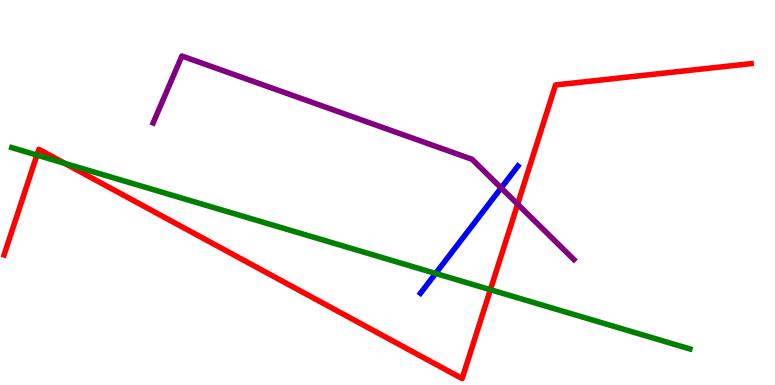[{'lines': ['blue', 'red'], 'intersections': []}, {'lines': ['green', 'red'], 'intersections': [{'x': 0.477, 'y': 5.97}, {'x': 0.836, 'y': 5.76}, {'x': 6.33, 'y': 2.48}]}, {'lines': ['purple', 'red'], 'intersections': [{'x': 6.68, 'y': 4.7}]}, {'lines': ['blue', 'green'], 'intersections': [{'x': 5.62, 'y': 2.9}]}, {'lines': ['blue', 'purple'], 'intersections': [{'x': 6.47, 'y': 5.12}]}, {'lines': ['green', 'purple'], 'intersections': []}]